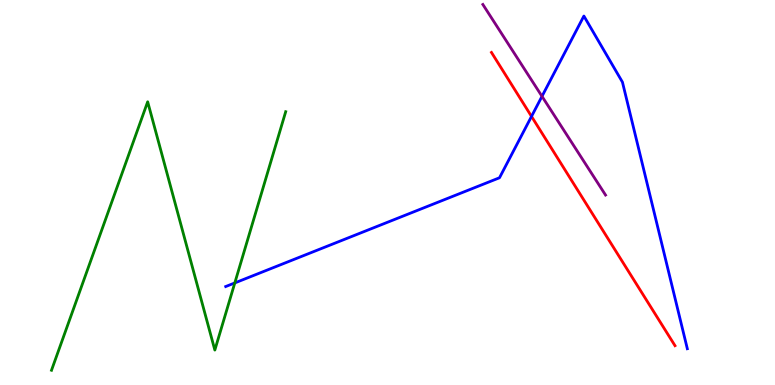[{'lines': ['blue', 'red'], 'intersections': [{'x': 6.86, 'y': 6.98}]}, {'lines': ['green', 'red'], 'intersections': []}, {'lines': ['purple', 'red'], 'intersections': []}, {'lines': ['blue', 'green'], 'intersections': [{'x': 3.03, 'y': 2.65}]}, {'lines': ['blue', 'purple'], 'intersections': [{'x': 6.99, 'y': 7.5}]}, {'lines': ['green', 'purple'], 'intersections': []}]